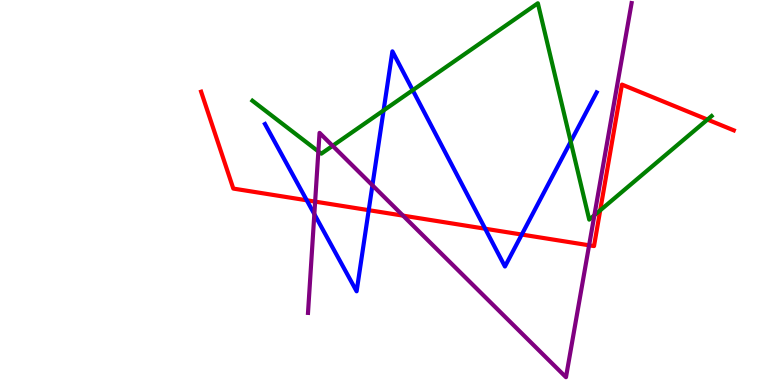[{'lines': ['blue', 'red'], 'intersections': [{'x': 3.96, 'y': 4.8}, {'x': 4.76, 'y': 4.54}, {'x': 6.26, 'y': 4.06}, {'x': 6.73, 'y': 3.91}]}, {'lines': ['green', 'red'], 'intersections': [{'x': 7.74, 'y': 4.54}, {'x': 9.13, 'y': 6.89}]}, {'lines': ['purple', 'red'], 'intersections': [{'x': 4.07, 'y': 4.76}, {'x': 5.2, 'y': 4.4}, {'x': 7.6, 'y': 3.63}]}, {'lines': ['blue', 'green'], 'intersections': [{'x': 4.95, 'y': 7.13}, {'x': 5.33, 'y': 7.66}, {'x': 7.36, 'y': 6.32}]}, {'lines': ['blue', 'purple'], 'intersections': [{'x': 4.06, 'y': 4.44}, {'x': 4.81, 'y': 5.19}]}, {'lines': ['green', 'purple'], 'intersections': [{'x': 4.11, 'y': 6.07}, {'x': 4.29, 'y': 6.21}, {'x': 7.67, 'y': 4.41}]}]